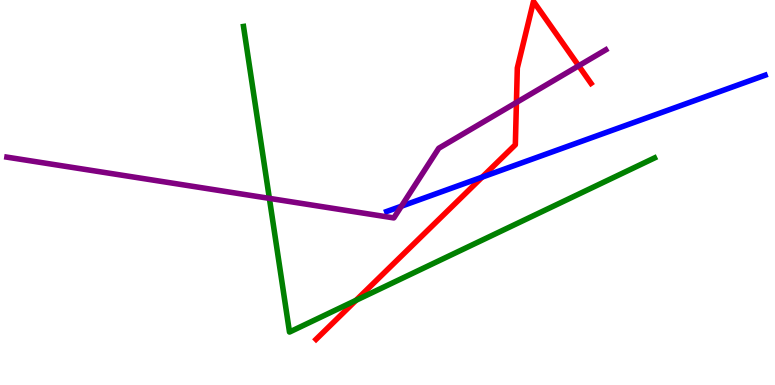[{'lines': ['blue', 'red'], 'intersections': [{'x': 6.22, 'y': 5.4}]}, {'lines': ['green', 'red'], 'intersections': [{'x': 4.59, 'y': 2.2}]}, {'lines': ['purple', 'red'], 'intersections': [{'x': 6.66, 'y': 7.34}, {'x': 7.47, 'y': 8.29}]}, {'lines': ['blue', 'green'], 'intersections': []}, {'lines': ['blue', 'purple'], 'intersections': [{'x': 5.18, 'y': 4.64}]}, {'lines': ['green', 'purple'], 'intersections': [{'x': 3.48, 'y': 4.85}]}]